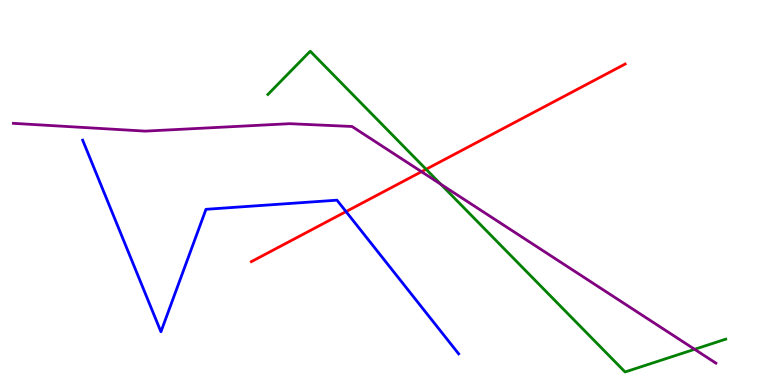[{'lines': ['blue', 'red'], 'intersections': [{'x': 4.46, 'y': 4.5}]}, {'lines': ['green', 'red'], 'intersections': [{'x': 5.5, 'y': 5.6}]}, {'lines': ['purple', 'red'], 'intersections': [{'x': 5.44, 'y': 5.54}]}, {'lines': ['blue', 'green'], 'intersections': []}, {'lines': ['blue', 'purple'], 'intersections': []}, {'lines': ['green', 'purple'], 'intersections': [{'x': 5.69, 'y': 5.22}, {'x': 8.96, 'y': 0.927}]}]